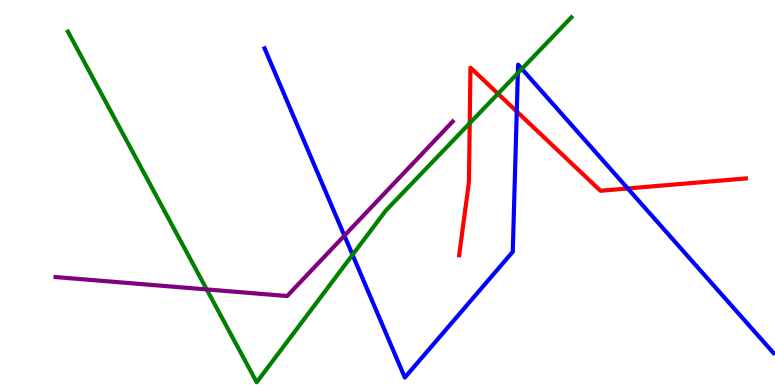[{'lines': ['blue', 'red'], 'intersections': [{'x': 6.67, 'y': 7.1}, {'x': 8.1, 'y': 5.11}]}, {'lines': ['green', 'red'], 'intersections': [{'x': 6.06, 'y': 6.8}, {'x': 6.43, 'y': 7.57}]}, {'lines': ['purple', 'red'], 'intersections': []}, {'lines': ['blue', 'green'], 'intersections': [{'x': 4.55, 'y': 3.38}, {'x': 6.68, 'y': 8.1}, {'x': 6.73, 'y': 8.21}]}, {'lines': ['blue', 'purple'], 'intersections': [{'x': 4.44, 'y': 3.88}]}, {'lines': ['green', 'purple'], 'intersections': [{'x': 2.67, 'y': 2.48}]}]